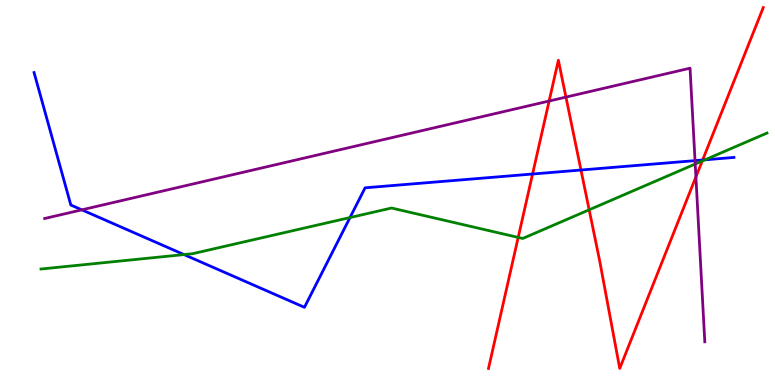[{'lines': ['blue', 'red'], 'intersections': [{'x': 6.87, 'y': 5.48}, {'x': 7.5, 'y': 5.58}, {'x': 9.07, 'y': 5.84}]}, {'lines': ['green', 'red'], 'intersections': [{'x': 6.69, 'y': 3.83}, {'x': 7.6, 'y': 4.55}, {'x': 9.06, 'y': 5.82}]}, {'lines': ['purple', 'red'], 'intersections': [{'x': 7.09, 'y': 7.38}, {'x': 7.3, 'y': 7.48}, {'x': 8.98, 'y': 5.4}]}, {'lines': ['blue', 'green'], 'intersections': [{'x': 2.37, 'y': 3.39}, {'x': 4.52, 'y': 4.35}, {'x': 9.1, 'y': 5.85}]}, {'lines': ['blue', 'purple'], 'intersections': [{'x': 1.06, 'y': 4.55}, {'x': 8.97, 'y': 5.83}]}, {'lines': ['green', 'purple'], 'intersections': [{'x': 8.97, 'y': 5.74}]}]